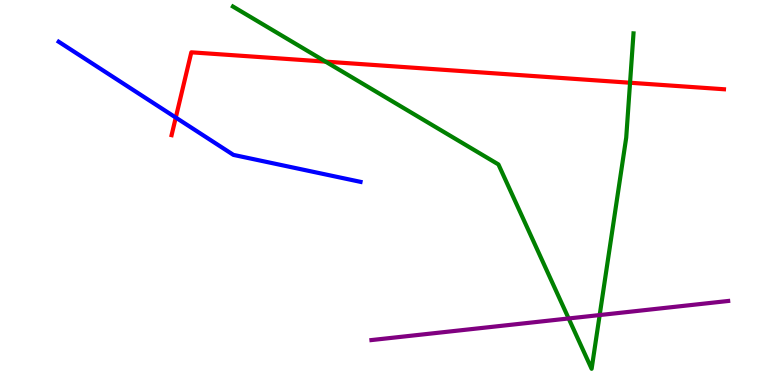[{'lines': ['blue', 'red'], 'intersections': [{'x': 2.27, 'y': 6.95}]}, {'lines': ['green', 'red'], 'intersections': [{'x': 4.2, 'y': 8.4}, {'x': 8.13, 'y': 7.85}]}, {'lines': ['purple', 'red'], 'intersections': []}, {'lines': ['blue', 'green'], 'intersections': []}, {'lines': ['blue', 'purple'], 'intersections': []}, {'lines': ['green', 'purple'], 'intersections': [{'x': 7.34, 'y': 1.73}, {'x': 7.74, 'y': 1.82}]}]